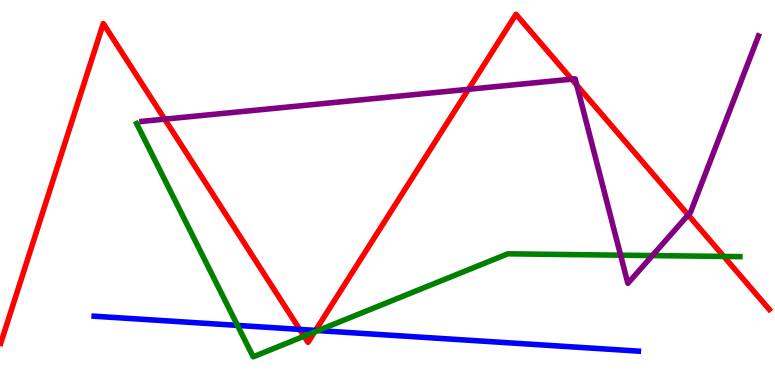[{'lines': ['blue', 'red'], 'intersections': [{'x': 3.87, 'y': 1.44}, {'x': 4.07, 'y': 1.42}]}, {'lines': ['green', 'red'], 'intersections': [{'x': 3.92, 'y': 1.27}, {'x': 4.06, 'y': 1.38}, {'x': 9.34, 'y': 3.34}]}, {'lines': ['purple', 'red'], 'intersections': [{'x': 2.12, 'y': 6.91}, {'x': 6.04, 'y': 7.68}, {'x': 7.38, 'y': 7.94}, {'x': 7.44, 'y': 7.79}, {'x': 8.88, 'y': 4.42}]}, {'lines': ['blue', 'green'], 'intersections': [{'x': 3.06, 'y': 1.55}, {'x': 4.1, 'y': 1.41}]}, {'lines': ['blue', 'purple'], 'intersections': []}, {'lines': ['green', 'purple'], 'intersections': [{'x': 8.01, 'y': 3.37}, {'x': 8.42, 'y': 3.36}]}]